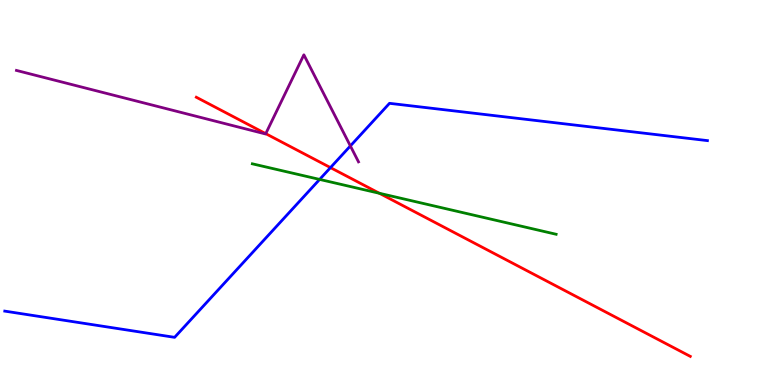[{'lines': ['blue', 'red'], 'intersections': [{'x': 4.26, 'y': 5.65}]}, {'lines': ['green', 'red'], 'intersections': [{'x': 4.9, 'y': 4.98}]}, {'lines': ['purple', 'red'], 'intersections': [{'x': 3.43, 'y': 6.53}]}, {'lines': ['blue', 'green'], 'intersections': [{'x': 4.12, 'y': 5.34}]}, {'lines': ['blue', 'purple'], 'intersections': [{'x': 4.52, 'y': 6.21}]}, {'lines': ['green', 'purple'], 'intersections': []}]